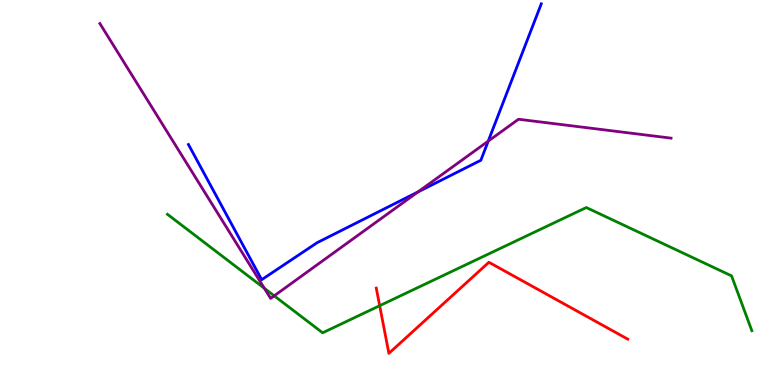[{'lines': ['blue', 'red'], 'intersections': []}, {'lines': ['green', 'red'], 'intersections': [{'x': 4.9, 'y': 2.06}]}, {'lines': ['purple', 'red'], 'intersections': []}, {'lines': ['blue', 'green'], 'intersections': []}, {'lines': ['blue', 'purple'], 'intersections': [{'x': 5.39, 'y': 5.01}, {'x': 6.3, 'y': 6.33}]}, {'lines': ['green', 'purple'], 'intersections': [{'x': 3.41, 'y': 2.51}, {'x': 3.54, 'y': 2.32}]}]